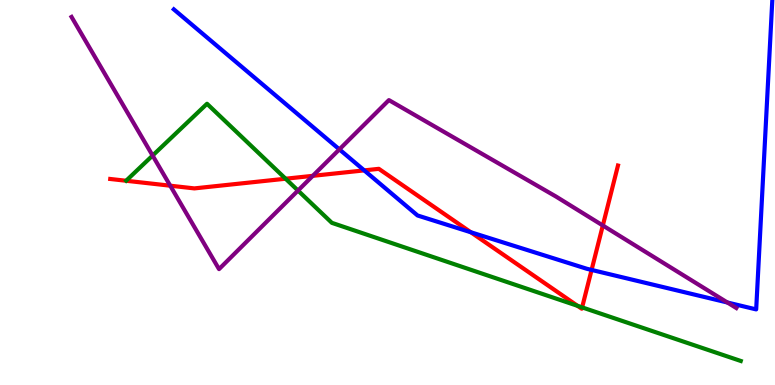[{'lines': ['blue', 'red'], 'intersections': [{'x': 4.7, 'y': 5.57}, {'x': 6.08, 'y': 3.97}, {'x': 7.63, 'y': 2.99}]}, {'lines': ['green', 'red'], 'intersections': [{'x': 3.69, 'y': 5.36}, {'x': 7.45, 'y': 2.06}, {'x': 7.51, 'y': 2.02}]}, {'lines': ['purple', 'red'], 'intersections': [{'x': 2.2, 'y': 5.18}, {'x': 4.04, 'y': 5.43}, {'x': 7.78, 'y': 4.14}]}, {'lines': ['blue', 'green'], 'intersections': []}, {'lines': ['blue', 'purple'], 'intersections': [{'x': 4.38, 'y': 6.12}, {'x': 9.39, 'y': 2.14}]}, {'lines': ['green', 'purple'], 'intersections': [{'x': 1.97, 'y': 5.96}, {'x': 3.85, 'y': 5.05}]}]